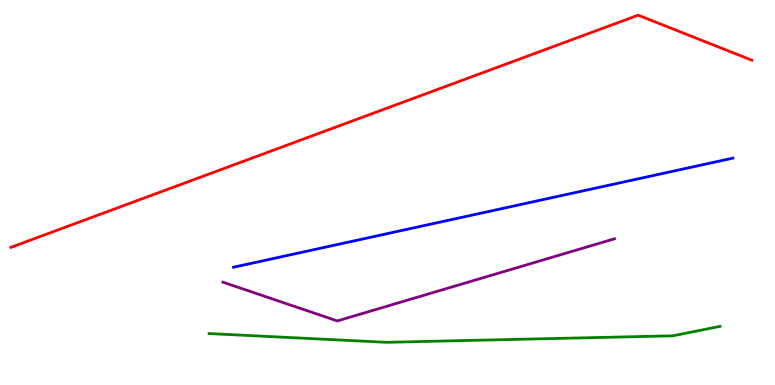[{'lines': ['blue', 'red'], 'intersections': []}, {'lines': ['green', 'red'], 'intersections': []}, {'lines': ['purple', 'red'], 'intersections': []}, {'lines': ['blue', 'green'], 'intersections': []}, {'lines': ['blue', 'purple'], 'intersections': []}, {'lines': ['green', 'purple'], 'intersections': []}]